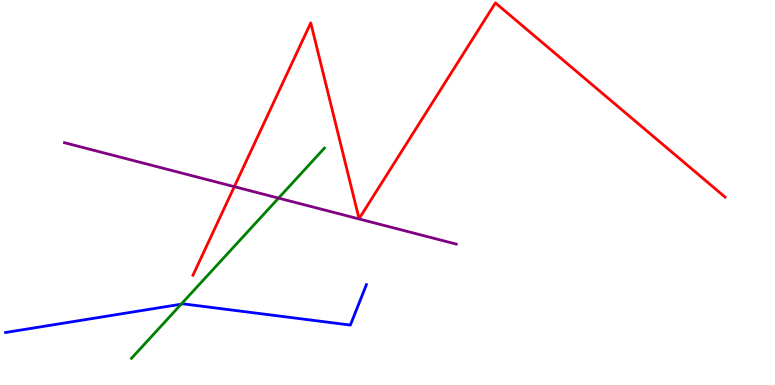[{'lines': ['blue', 'red'], 'intersections': []}, {'lines': ['green', 'red'], 'intersections': []}, {'lines': ['purple', 'red'], 'intersections': [{'x': 3.02, 'y': 5.15}]}, {'lines': ['blue', 'green'], 'intersections': [{'x': 2.34, 'y': 2.1}]}, {'lines': ['blue', 'purple'], 'intersections': []}, {'lines': ['green', 'purple'], 'intersections': [{'x': 3.59, 'y': 4.85}]}]